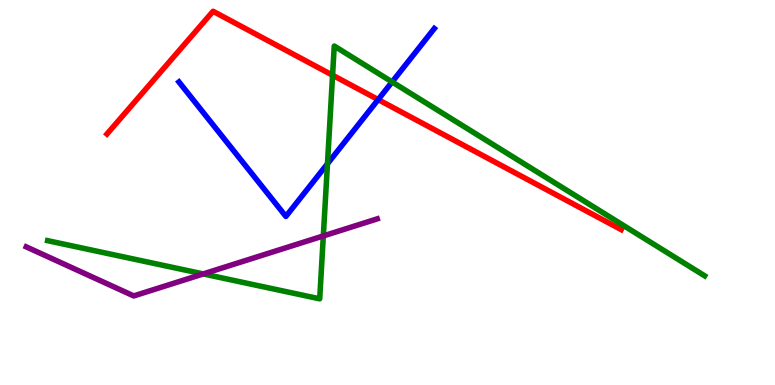[{'lines': ['blue', 'red'], 'intersections': [{'x': 4.88, 'y': 7.41}]}, {'lines': ['green', 'red'], 'intersections': [{'x': 4.29, 'y': 8.05}]}, {'lines': ['purple', 'red'], 'intersections': []}, {'lines': ['blue', 'green'], 'intersections': [{'x': 4.23, 'y': 5.75}, {'x': 5.06, 'y': 7.87}]}, {'lines': ['blue', 'purple'], 'intersections': []}, {'lines': ['green', 'purple'], 'intersections': [{'x': 2.62, 'y': 2.88}, {'x': 4.17, 'y': 3.87}]}]